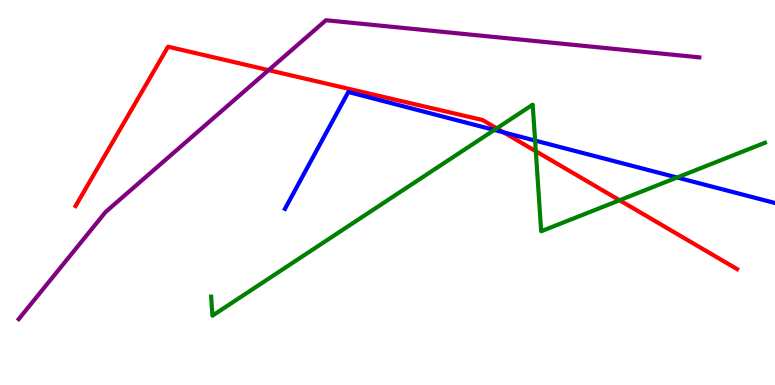[{'lines': ['blue', 'red'], 'intersections': [{'x': 6.5, 'y': 6.56}]}, {'lines': ['green', 'red'], 'intersections': [{'x': 6.41, 'y': 6.67}, {'x': 6.91, 'y': 6.07}, {'x': 7.99, 'y': 4.8}]}, {'lines': ['purple', 'red'], 'intersections': [{'x': 3.47, 'y': 8.18}]}, {'lines': ['blue', 'green'], 'intersections': [{'x': 6.38, 'y': 6.62}, {'x': 6.9, 'y': 6.35}, {'x': 8.74, 'y': 5.39}]}, {'lines': ['blue', 'purple'], 'intersections': []}, {'lines': ['green', 'purple'], 'intersections': []}]